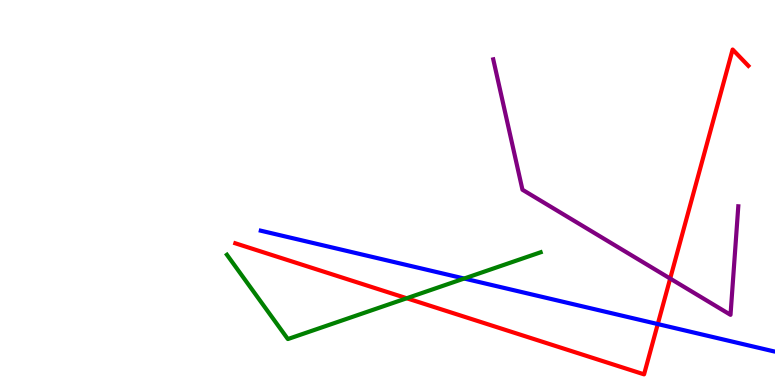[{'lines': ['blue', 'red'], 'intersections': [{'x': 8.49, 'y': 1.58}]}, {'lines': ['green', 'red'], 'intersections': [{'x': 5.25, 'y': 2.25}]}, {'lines': ['purple', 'red'], 'intersections': [{'x': 8.65, 'y': 2.76}]}, {'lines': ['blue', 'green'], 'intersections': [{'x': 5.99, 'y': 2.77}]}, {'lines': ['blue', 'purple'], 'intersections': []}, {'lines': ['green', 'purple'], 'intersections': []}]